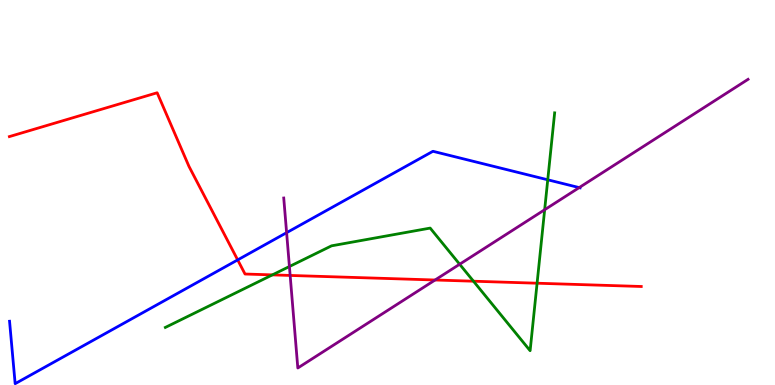[{'lines': ['blue', 'red'], 'intersections': [{'x': 3.07, 'y': 3.25}]}, {'lines': ['green', 'red'], 'intersections': [{'x': 3.51, 'y': 2.86}, {'x': 6.11, 'y': 2.7}, {'x': 6.93, 'y': 2.64}]}, {'lines': ['purple', 'red'], 'intersections': [{'x': 3.74, 'y': 2.85}, {'x': 5.61, 'y': 2.73}]}, {'lines': ['blue', 'green'], 'intersections': [{'x': 7.07, 'y': 5.33}]}, {'lines': ['blue', 'purple'], 'intersections': [{'x': 3.7, 'y': 3.96}, {'x': 7.47, 'y': 5.13}]}, {'lines': ['green', 'purple'], 'intersections': [{'x': 3.73, 'y': 3.08}, {'x': 5.93, 'y': 3.14}, {'x': 7.03, 'y': 4.55}]}]